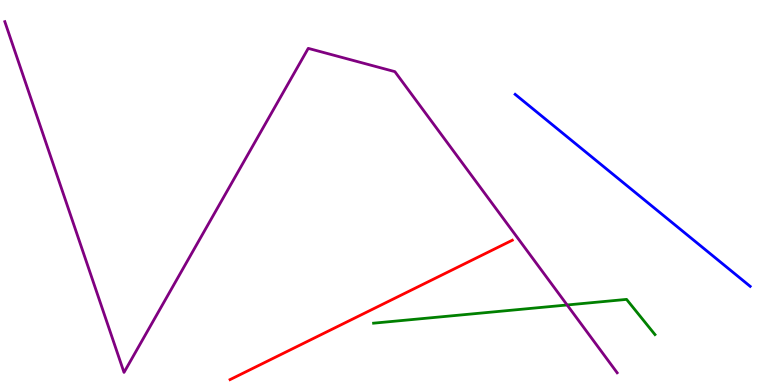[{'lines': ['blue', 'red'], 'intersections': []}, {'lines': ['green', 'red'], 'intersections': []}, {'lines': ['purple', 'red'], 'intersections': []}, {'lines': ['blue', 'green'], 'intersections': []}, {'lines': ['blue', 'purple'], 'intersections': []}, {'lines': ['green', 'purple'], 'intersections': [{'x': 7.32, 'y': 2.08}]}]